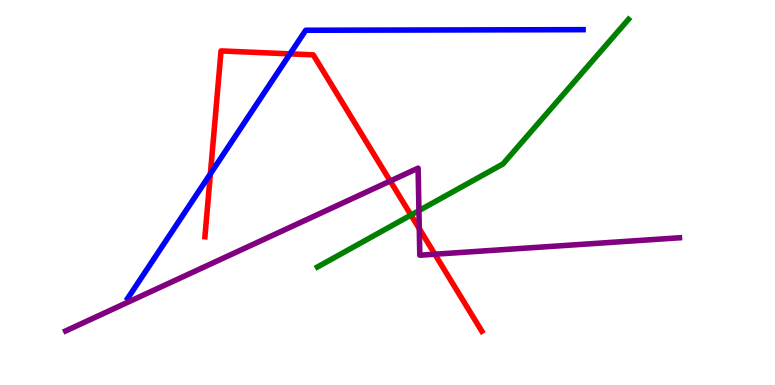[{'lines': ['blue', 'red'], 'intersections': [{'x': 2.71, 'y': 5.48}, {'x': 3.74, 'y': 8.6}]}, {'lines': ['green', 'red'], 'intersections': [{'x': 5.3, 'y': 4.41}]}, {'lines': ['purple', 'red'], 'intersections': [{'x': 5.04, 'y': 5.3}, {'x': 5.41, 'y': 4.06}, {'x': 5.61, 'y': 3.4}]}, {'lines': ['blue', 'green'], 'intersections': []}, {'lines': ['blue', 'purple'], 'intersections': []}, {'lines': ['green', 'purple'], 'intersections': [{'x': 5.41, 'y': 4.53}]}]